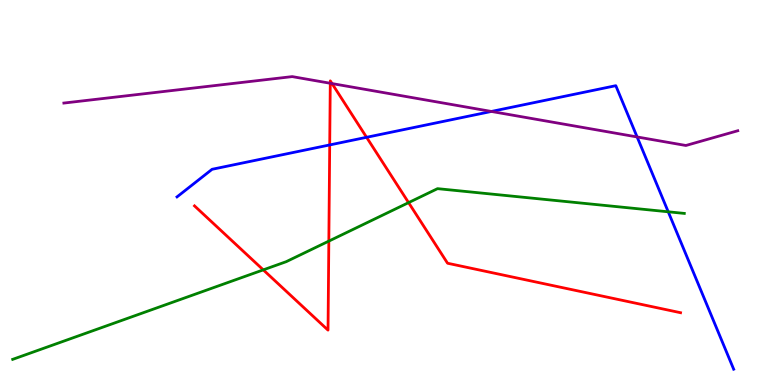[{'lines': ['blue', 'red'], 'intersections': [{'x': 4.25, 'y': 6.24}, {'x': 4.73, 'y': 6.43}]}, {'lines': ['green', 'red'], 'intersections': [{'x': 3.4, 'y': 2.99}, {'x': 4.24, 'y': 3.74}, {'x': 5.27, 'y': 4.74}]}, {'lines': ['purple', 'red'], 'intersections': [{'x': 4.26, 'y': 7.84}, {'x': 4.28, 'y': 7.83}]}, {'lines': ['blue', 'green'], 'intersections': [{'x': 8.62, 'y': 4.5}]}, {'lines': ['blue', 'purple'], 'intersections': [{'x': 6.34, 'y': 7.11}, {'x': 8.22, 'y': 6.44}]}, {'lines': ['green', 'purple'], 'intersections': []}]